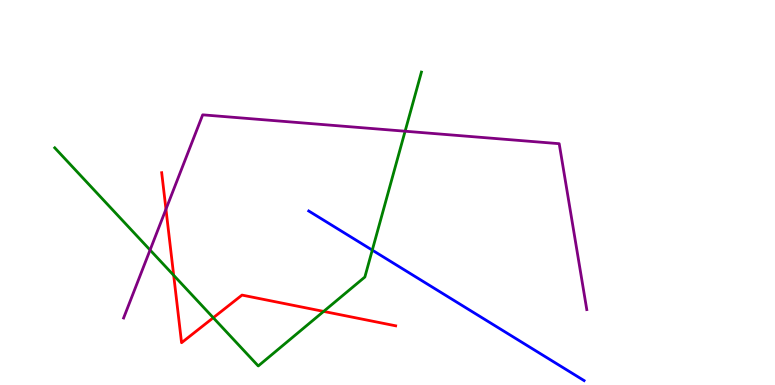[{'lines': ['blue', 'red'], 'intersections': []}, {'lines': ['green', 'red'], 'intersections': [{'x': 2.24, 'y': 2.85}, {'x': 2.75, 'y': 1.75}, {'x': 4.18, 'y': 1.91}]}, {'lines': ['purple', 'red'], 'intersections': [{'x': 2.14, 'y': 4.57}]}, {'lines': ['blue', 'green'], 'intersections': [{'x': 4.8, 'y': 3.5}]}, {'lines': ['blue', 'purple'], 'intersections': []}, {'lines': ['green', 'purple'], 'intersections': [{'x': 1.94, 'y': 3.51}, {'x': 5.23, 'y': 6.59}]}]